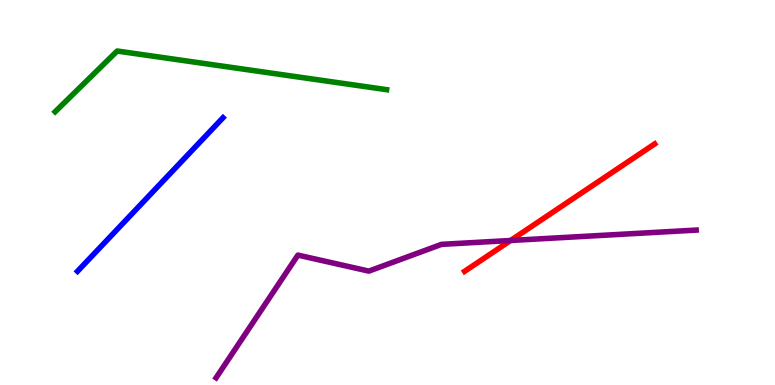[{'lines': ['blue', 'red'], 'intersections': []}, {'lines': ['green', 'red'], 'intersections': []}, {'lines': ['purple', 'red'], 'intersections': [{'x': 6.59, 'y': 3.75}]}, {'lines': ['blue', 'green'], 'intersections': []}, {'lines': ['blue', 'purple'], 'intersections': []}, {'lines': ['green', 'purple'], 'intersections': []}]